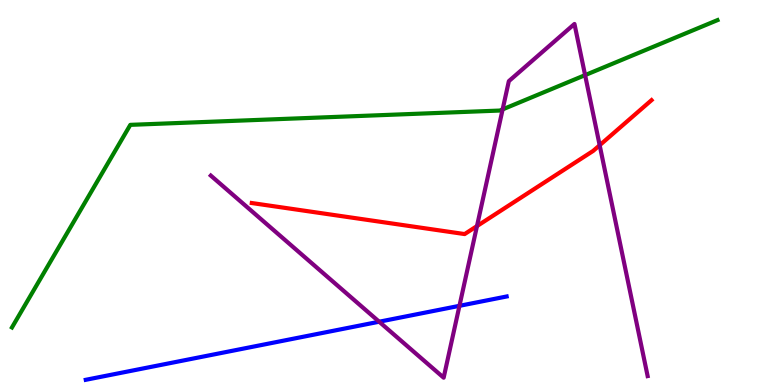[{'lines': ['blue', 'red'], 'intersections': []}, {'lines': ['green', 'red'], 'intersections': []}, {'lines': ['purple', 'red'], 'intersections': [{'x': 6.15, 'y': 4.13}, {'x': 7.74, 'y': 6.23}]}, {'lines': ['blue', 'green'], 'intersections': []}, {'lines': ['blue', 'purple'], 'intersections': [{'x': 4.89, 'y': 1.64}, {'x': 5.93, 'y': 2.06}]}, {'lines': ['green', 'purple'], 'intersections': [{'x': 6.49, 'y': 7.16}, {'x': 7.55, 'y': 8.05}]}]